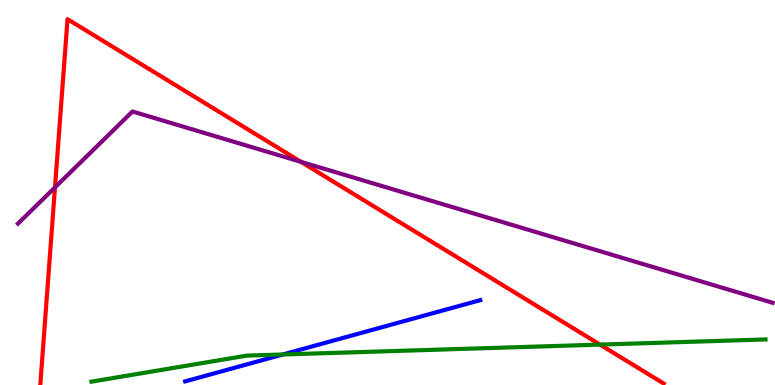[{'lines': ['blue', 'red'], 'intersections': []}, {'lines': ['green', 'red'], 'intersections': [{'x': 7.74, 'y': 1.05}]}, {'lines': ['purple', 'red'], 'intersections': [{'x': 0.71, 'y': 5.13}, {'x': 3.88, 'y': 5.8}]}, {'lines': ['blue', 'green'], 'intersections': [{'x': 3.65, 'y': 0.793}]}, {'lines': ['blue', 'purple'], 'intersections': []}, {'lines': ['green', 'purple'], 'intersections': []}]